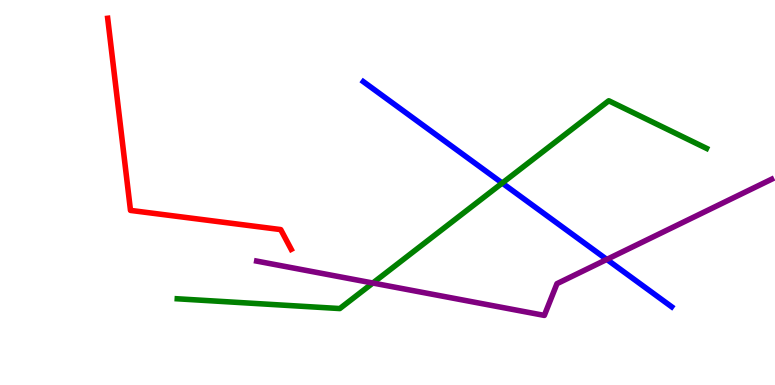[{'lines': ['blue', 'red'], 'intersections': []}, {'lines': ['green', 'red'], 'intersections': []}, {'lines': ['purple', 'red'], 'intersections': []}, {'lines': ['blue', 'green'], 'intersections': [{'x': 6.48, 'y': 5.24}]}, {'lines': ['blue', 'purple'], 'intersections': [{'x': 7.83, 'y': 3.26}]}, {'lines': ['green', 'purple'], 'intersections': [{'x': 4.81, 'y': 2.65}]}]